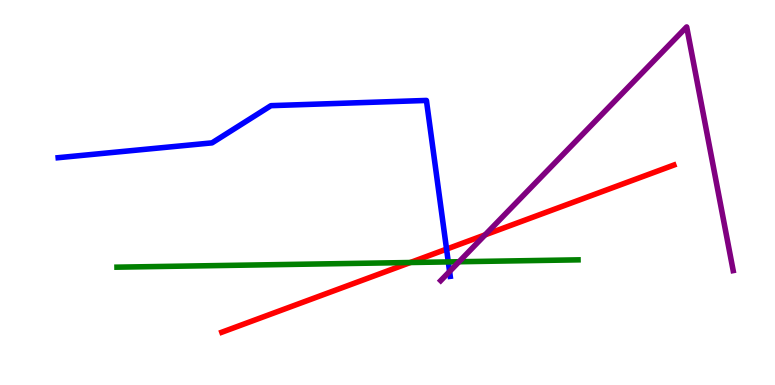[{'lines': ['blue', 'red'], 'intersections': [{'x': 5.76, 'y': 3.53}]}, {'lines': ['green', 'red'], 'intersections': [{'x': 5.29, 'y': 3.18}]}, {'lines': ['purple', 'red'], 'intersections': [{'x': 6.26, 'y': 3.9}]}, {'lines': ['blue', 'green'], 'intersections': [{'x': 5.78, 'y': 3.2}]}, {'lines': ['blue', 'purple'], 'intersections': [{'x': 5.8, 'y': 2.95}]}, {'lines': ['green', 'purple'], 'intersections': [{'x': 5.92, 'y': 3.2}]}]